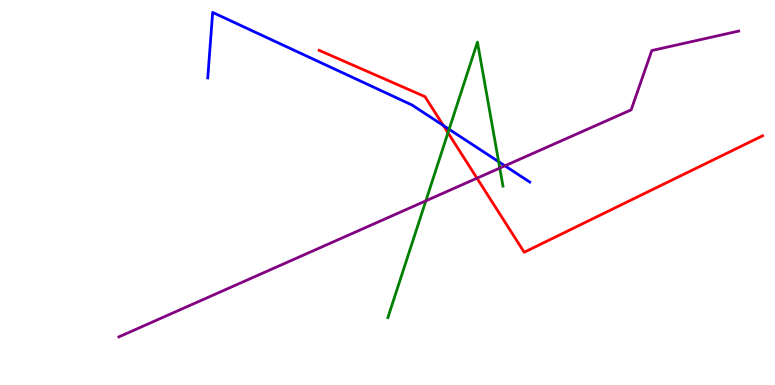[{'lines': ['blue', 'red'], 'intersections': [{'x': 5.72, 'y': 6.74}]}, {'lines': ['green', 'red'], 'intersections': [{'x': 5.78, 'y': 6.55}]}, {'lines': ['purple', 'red'], 'intersections': [{'x': 6.15, 'y': 5.37}]}, {'lines': ['blue', 'green'], 'intersections': [{'x': 5.79, 'y': 6.64}, {'x': 6.43, 'y': 5.8}]}, {'lines': ['blue', 'purple'], 'intersections': [{'x': 6.52, 'y': 5.69}]}, {'lines': ['green', 'purple'], 'intersections': [{'x': 5.49, 'y': 4.78}, {'x': 6.45, 'y': 5.63}]}]